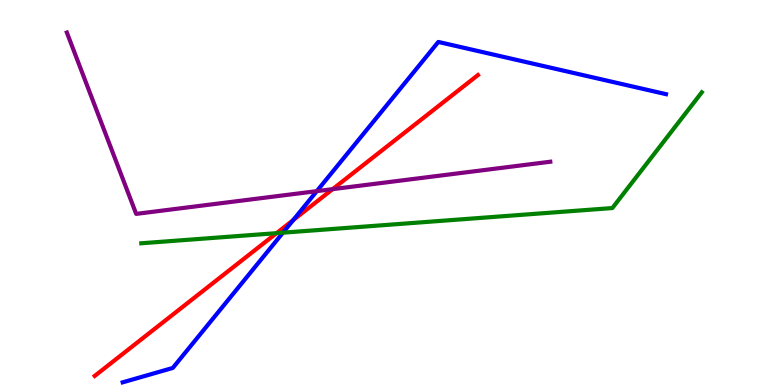[{'lines': ['blue', 'red'], 'intersections': [{'x': 3.78, 'y': 4.28}]}, {'lines': ['green', 'red'], 'intersections': [{'x': 3.57, 'y': 3.94}]}, {'lines': ['purple', 'red'], 'intersections': [{'x': 4.29, 'y': 5.09}]}, {'lines': ['blue', 'green'], 'intersections': [{'x': 3.65, 'y': 3.96}]}, {'lines': ['blue', 'purple'], 'intersections': [{'x': 4.09, 'y': 5.04}]}, {'lines': ['green', 'purple'], 'intersections': []}]